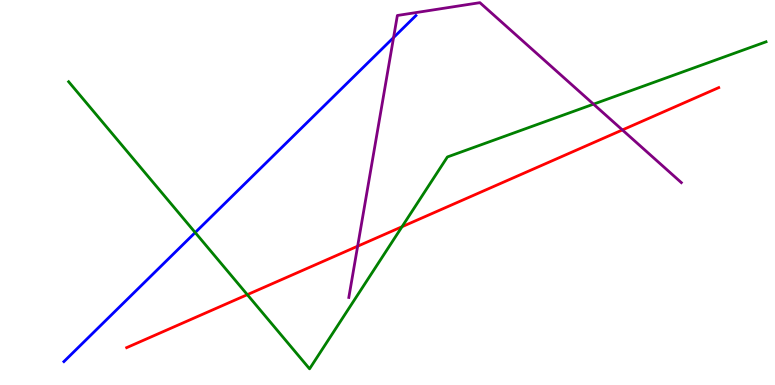[{'lines': ['blue', 'red'], 'intersections': []}, {'lines': ['green', 'red'], 'intersections': [{'x': 3.19, 'y': 2.35}, {'x': 5.19, 'y': 4.11}]}, {'lines': ['purple', 'red'], 'intersections': [{'x': 4.61, 'y': 3.6}, {'x': 8.03, 'y': 6.62}]}, {'lines': ['blue', 'green'], 'intersections': [{'x': 2.52, 'y': 3.96}]}, {'lines': ['blue', 'purple'], 'intersections': [{'x': 5.08, 'y': 9.02}]}, {'lines': ['green', 'purple'], 'intersections': [{'x': 7.66, 'y': 7.29}]}]